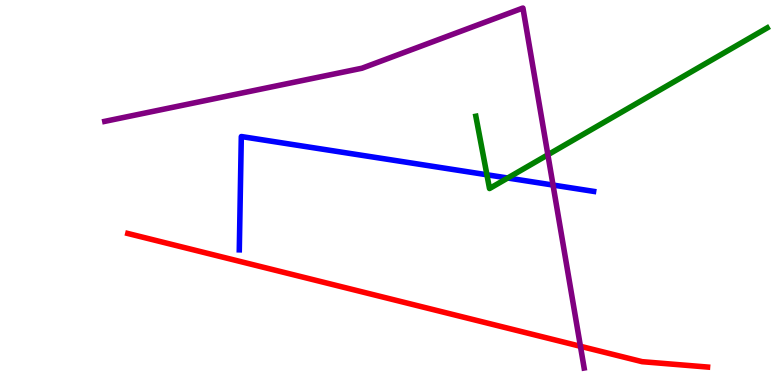[{'lines': ['blue', 'red'], 'intersections': []}, {'lines': ['green', 'red'], 'intersections': []}, {'lines': ['purple', 'red'], 'intersections': [{'x': 7.49, 'y': 1.01}]}, {'lines': ['blue', 'green'], 'intersections': [{'x': 6.28, 'y': 5.46}, {'x': 6.55, 'y': 5.38}]}, {'lines': ['blue', 'purple'], 'intersections': [{'x': 7.14, 'y': 5.19}]}, {'lines': ['green', 'purple'], 'intersections': [{'x': 7.07, 'y': 5.98}]}]